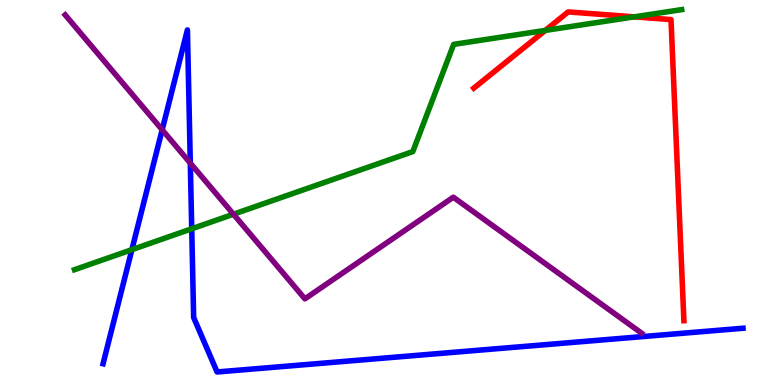[{'lines': ['blue', 'red'], 'intersections': []}, {'lines': ['green', 'red'], 'intersections': [{'x': 7.04, 'y': 9.21}, {'x': 8.18, 'y': 9.56}]}, {'lines': ['purple', 'red'], 'intersections': []}, {'lines': ['blue', 'green'], 'intersections': [{'x': 1.7, 'y': 3.52}, {'x': 2.47, 'y': 4.06}]}, {'lines': ['blue', 'purple'], 'intersections': [{'x': 2.09, 'y': 6.63}, {'x': 2.46, 'y': 5.76}]}, {'lines': ['green', 'purple'], 'intersections': [{'x': 3.01, 'y': 4.44}]}]